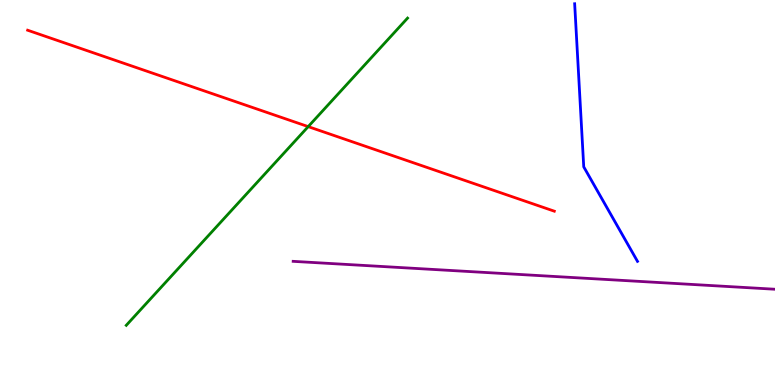[{'lines': ['blue', 'red'], 'intersections': []}, {'lines': ['green', 'red'], 'intersections': [{'x': 3.98, 'y': 6.71}]}, {'lines': ['purple', 'red'], 'intersections': []}, {'lines': ['blue', 'green'], 'intersections': []}, {'lines': ['blue', 'purple'], 'intersections': []}, {'lines': ['green', 'purple'], 'intersections': []}]